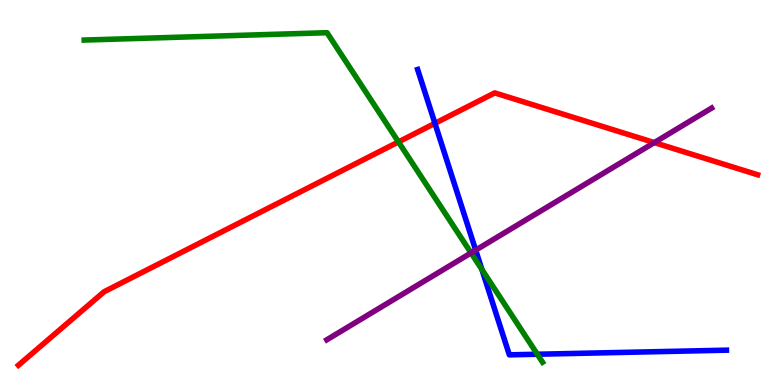[{'lines': ['blue', 'red'], 'intersections': [{'x': 5.61, 'y': 6.8}]}, {'lines': ['green', 'red'], 'intersections': [{'x': 5.14, 'y': 6.31}]}, {'lines': ['purple', 'red'], 'intersections': [{'x': 8.44, 'y': 6.3}]}, {'lines': ['blue', 'green'], 'intersections': [{'x': 6.22, 'y': 3.0}, {'x': 6.93, 'y': 0.799}]}, {'lines': ['blue', 'purple'], 'intersections': [{'x': 6.14, 'y': 3.5}]}, {'lines': ['green', 'purple'], 'intersections': [{'x': 6.08, 'y': 3.43}]}]